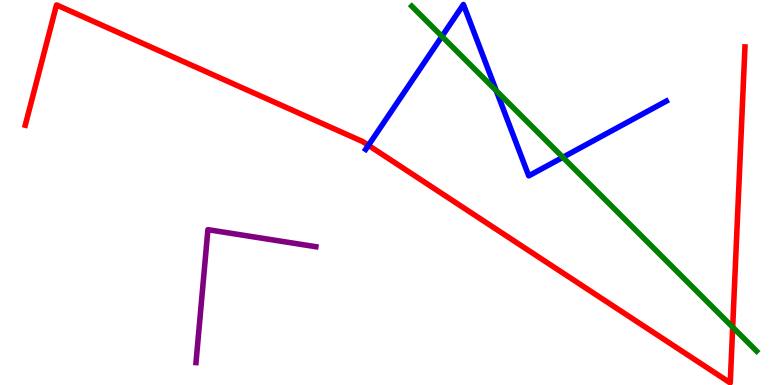[{'lines': ['blue', 'red'], 'intersections': [{'x': 4.75, 'y': 6.23}]}, {'lines': ['green', 'red'], 'intersections': [{'x': 9.45, 'y': 1.5}]}, {'lines': ['purple', 'red'], 'intersections': []}, {'lines': ['blue', 'green'], 'intersections': [{'x': 5.7, 'y': 9.06}, {'x': 6.4, 'y': 7.64}, {'x': 7.26, 'y': 5.91}]}, {'lines': ['blue', 'purple'], 'intersections': []}, {'lines': ['green', 'purple'], 'intersections': []}]